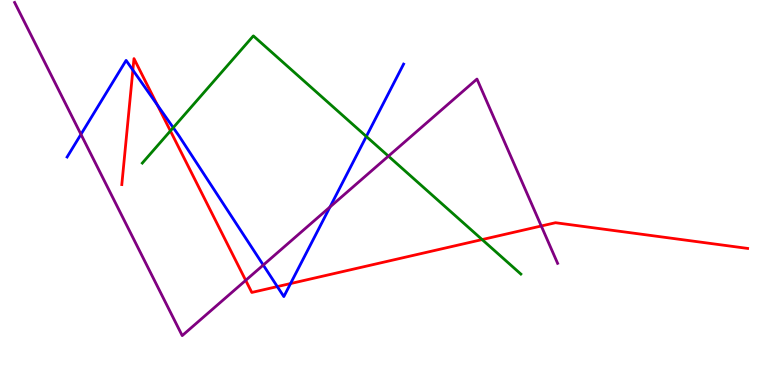[{'lines': ['blue', 'red'], 'intersections': [{'x': 1.71, 'y': 8.18}, {'x': 2.03, 'y': 7.27}, {'x': 3.58, 'y': 2.56}, {'x': 3.75, 'y': 2.63}]}, {'lines': ['green', 'red'], 'intersections': [{'x': 2.2, 'y': 6.6}, {'x': 6.22, 'y': 3.78}]}, {'lines': ['purple', 'red'], 'intersections': [{'x': 3.17, 'y': 2.72}, {'x': 6.98, 'y': 4.13}]}, {'lines': ['blue', 'green'], 'intersections': [{'x': 2.24, 'y': 6.68}, {'x': 4.73, 'y': 6.46}]}, {'lines': ['blue', 'purple'], 'intersections': [{'x': 1.04, 'y': 6.51}, {'x': 3.4, 'y': 3.12}, {'x': 4.26, 'y': 4.62}]}, {'lines': ['green', 'purple'], 'intersections': [{'x': 5.01, 'y': 5.94}]}]